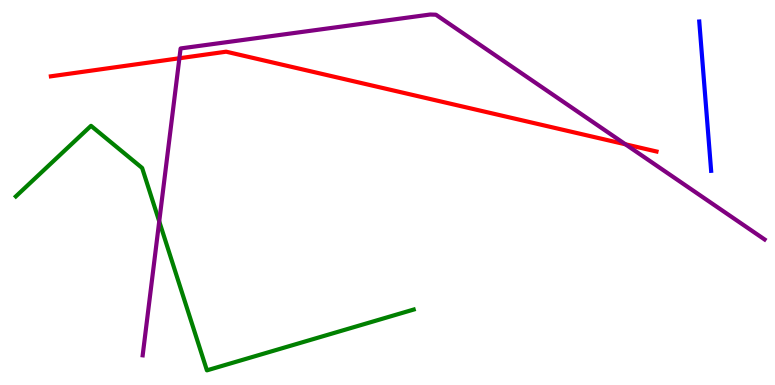[{'lines': ['blue', 'red'], 'intersections': []}, {'lines': ['green', 'red'], 'intersections': []}, {'lines': ['purple', 'red'], 'intersections': [{'x': 2.31, 'y': 8.49}, {'x': 8.07, 'y': 6.25}]}, {'lines': ['blue', 'green'], 'intersections': []}, {'lines': ['blue', 'purple'], 'intersections': []}, {'lines': ['green', 'purple'], 'intersections': [{'x': 2.05, 'y': 4.25}]}]